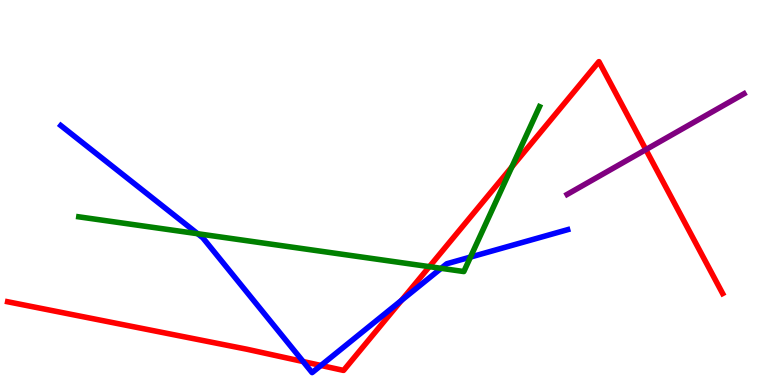[{'lines': ['blue', 'red'], 'intersections': [{'x': 3.91, 'y': 0.609}, {'x': 4.14, 'y': 0.507}, {'x': 5.18, 'y': 2.2}]}, {'lines': ['green', 'red'], 'intersections': [{'x': 5.54, 'y': 3.07}, {'x': 6.6, 'y': 5.66}]}, {'lines': ['purple', 'red'], 'intersections': [{'x': 8.33, 'y': 6.11}]}, {'lines': ['blue', 'green'], 'intersections': [{'x': 2.55, 'y': 3.93}, {'x': 5.69, 'y': 3.03}, {'x': 6.07, 'y': 3.32}]}, {'lines': ['blue', 'purple'], 'intersections': []}, {'lines': ['green', 'purple'], 'intersections': []}]